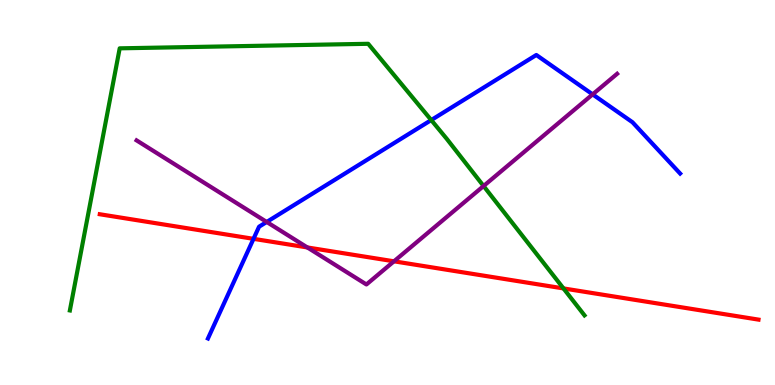[{'lines': ['blue', 'red'], 'intersections': [{'x': 3.27, 'y': 3.8}]}, {'lines': ['green', 'red'], 'intersections': [{'x': 7.27, 'y': 2.51}]}, {'lines': ['purple', 'red'], 'intersections': [{'x': 3.97, 'y': 3.57}, {'x': 5.08, 'y': 3.21}]}, {'lines': ['blue', 'green'], 'intersections': [{'x': 5.56, 'y': 6.88}]}, {'lines': ['blue', 'purple'], 'intersections': [{'x': 3.44, 'y': 4.23}, {'x': 7.65, 'y': 7.55}]}, {'lines': ['green', 'purple'], 'intersections': [{'x': 6.24, 'y': 5.17}]}]